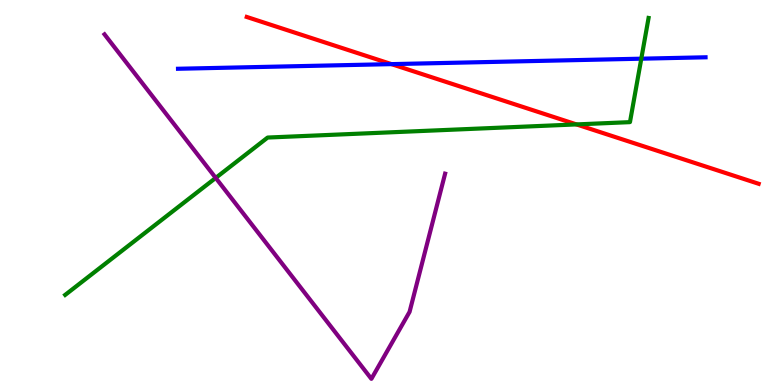[{'lines': ['blue', 'red'], 'intersections': [{'x': 5.05, 'y': 8.33}]}, {'lines': ['green', 'red'], 'intersections': [{'x': 7.44, 'y': 6.77}]}, {'lines': ['purple', 'red'], 'intersections': []}, {'lines': ['blue', 'green'], 'intersections': [{'x': 8.27, 'y': 8.48}]}, {'lines': ['blue', 'purple'], 'intersections': []}, {'lines': ['green', 'purple'], 'intersections': [{'x': 2.78, 'y': 5.38}]}]